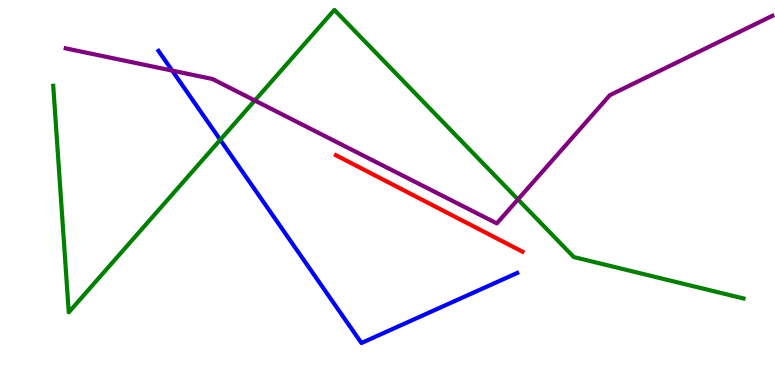[{'lines': ['blue', 'red'], 'intersections': []}, {'lines': ['green', 'red'], 'intersections': []}, {'lines': ['purple', 'red'], 'intersections': []}, {'lines': ['blue', 'green'], 'intersections': [{'x': 2.84, 'y': 6.37}]}, {'lines': ['blue', 'purple'], 'intersections': [{'x': 2.22, 'y': 8.17}]}, {'lines': ['green', 'purple'], 'intersections': [{'x': 3.29, 'y': 7.39}, {'x': 6.68, 'y': 4.82}]}]